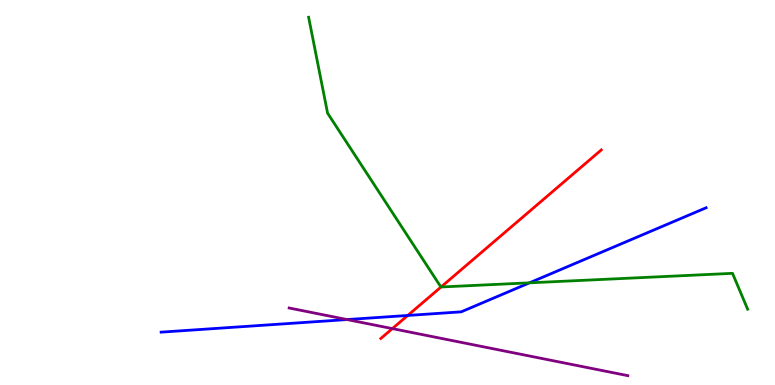[{'lines': ['blue', 'red'], 'intersections': [{'x': 5.26, 'y': 1.81}]}, {'lines': ['green', 'red'], 'intersections': [{'x': 5.69, 'y': 2.55}]}, {'lines': ['purple', 'red'], 'intersections': [{'x': 5.06, 'y': 1.46}]}, {'lines': ['blue', 'green'], 'intersections': [{'x': 6.83, 'y': 2.65}]}, {'lines': ['blue', 'purple'], 'intersections': [{'x': 4.48, 'y': 1.7}]}, {'lines': ['green', 'purple'], 'intersections': []}]